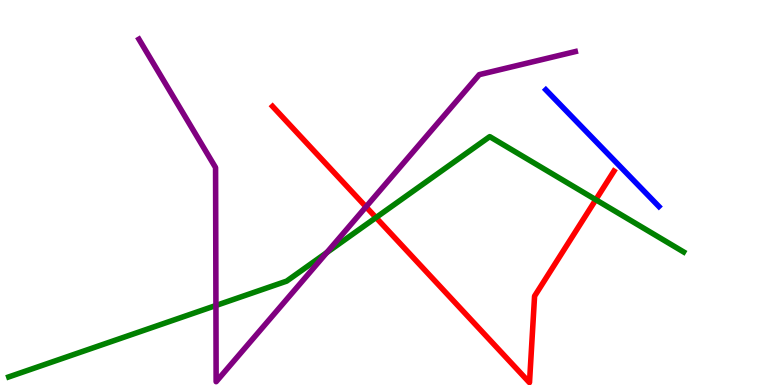[{'lines': ['blue', 'red'], 'intersections': []}, {'lines': ['green', 'red'], 'intersections': [{'x': 4.85, 'y': 4.35}, {'x': 7.69, 'y': 4.81}]}, {'lines': ['purple', 'red'], 'intersections': [{'x': 4.72, 'y': 4.63}]}, {'lines': ['blue', 'green'], 'intersections': []}, {'lines': ['blue', 'purple'], 'intersections': []}, {'lines': ['green', 'purple'], 'intersections': [{'x': 2.79, 'y': 2.06}, {'x': 4.22, 'y': 3.44}]}]